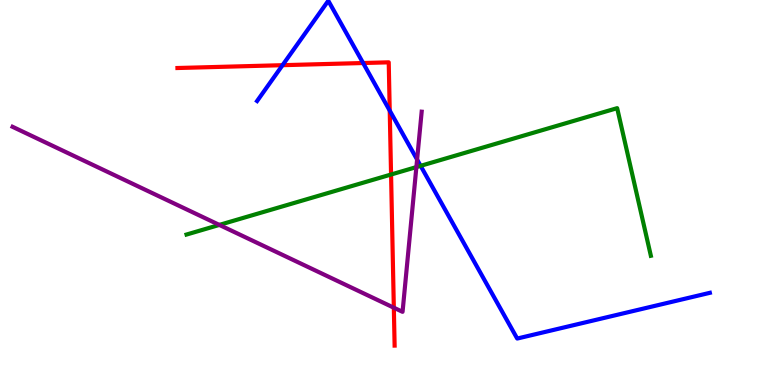[{'lines': ['blue', 'red'], 'intersections': [{'x': 3.65, 'y': 8.31}, {'x': 4.69, 'y': 8.36}, {'x': 5.03, 'y': 7.13}]}, {'lines': ['green', 'red'], 'intersections': [{'x': 5.05, 'y': 5.47}]}, {'lines': ['purple', 'red'], 'intersections': [{'x': 5.08, 'y': 2.01}]}, {'lines': ['blue', 'green'], 'intersections': [{'x': 5.43, 'y': 5.69}]}, {'lines': ['blue', 'purple'], 'intersections': [{'x': 5.38, 'y': 5.86}]}, {'lines': ['green', 'purple'], 'intersections': [{'x': 2.83, 'y': 4.16}, {'x': 5.37, 'y': 5.66}]}]